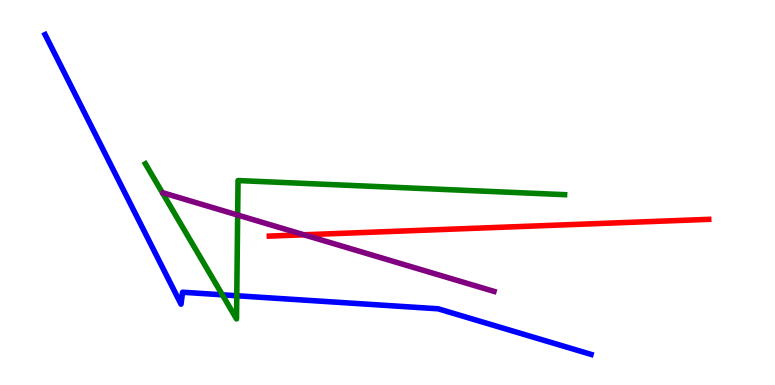[{'lines': ['blue', 'red'], 'intersections': []}, {'lines': ['green', 'red'], 'intersections': []}, {'lines': ['purple', 'red'], 'intersections': [{'x': 3.92, 'y': 3.9}]}, {'lines': ['blue', 'green'], 'intersections': [{'x': 2.87, 'y': 2.34}, {'x': 3.06, 'y': 2.32}]}, {'lines': ['blue', 'purple'], 'intersections': []}, {'lines': ['green', 'purple'], 'intersections': [{'x': 3.07, 'y': 4.41}]}]